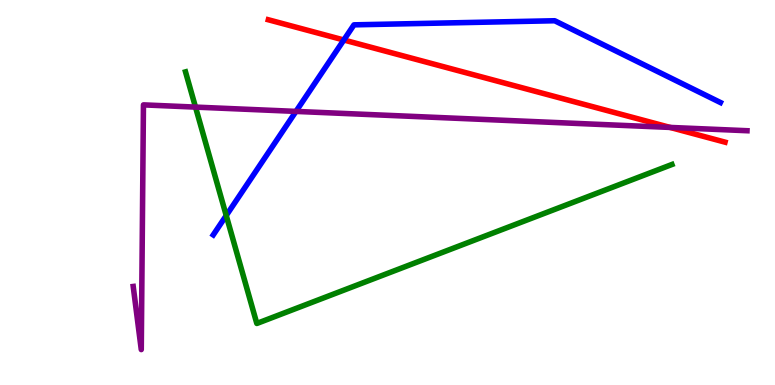[{'lines': ['blue', 'red'], 'intersections': [{'x': 4.44, 'y': 8.96}]}, {'lines': ['green', 'red'], 'intersections': []}, {'lines': ['purple', 'red'], 'intersections': [{'x': 8.65, 'y': 6.69}]}, {'lines': ['blue', 'green'], 'intersections': [{'x': 2.92, 'y': 4.4}]}, {'lines': ['blue', 'purple'], 'intersections': [{'x': 3.82, 'y': 7.11}]}, {'lines': ['green', 'purple'], 'intersections': [{'x': 2.52, 'y': 7.22}]}]